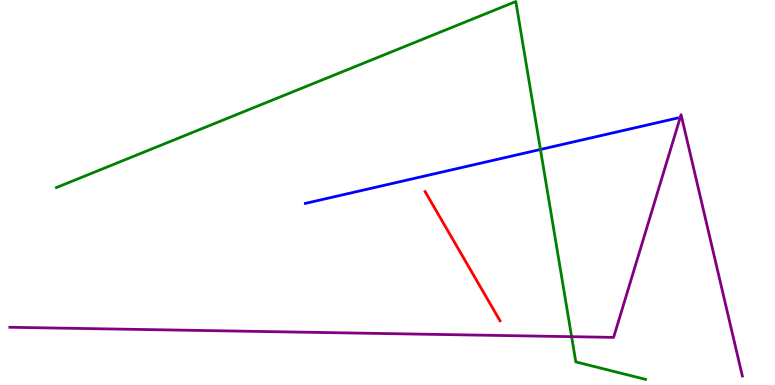[{'lines': ['blue', 'red'], 'intersections': []}, {'lines': ['green', 'red'], 'intersections': []}, {'lines': ['purple', 'red'], 'intersections': []}, {'lines': ['blue', 'green'], 'intersections': [{'x': 6.97, 'y': 6.12}]}, {'lines': ['blue', 'purple'], 'intersections': []}, {'lines': ['green', 'purple'], 'intersections': [{'x': 7.38, 'y': 1.26}]}]